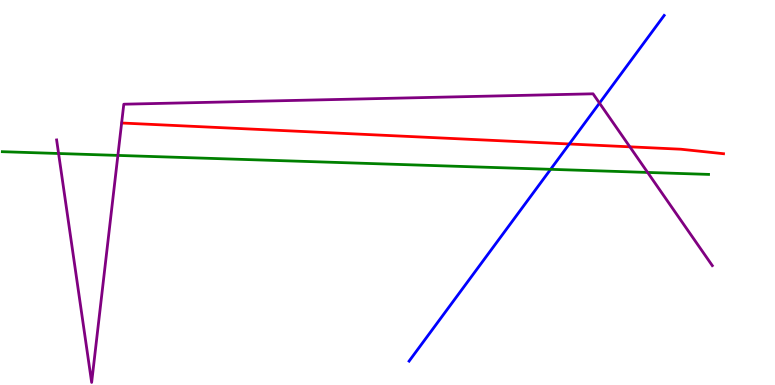[{'lines': ['blue', 'red'], 'intersections': [{'x': 7.35, 'y': 6.26}]}, {'lines': ['green', 'red'], 'intersections': []}, {'lines': ['purple', 'red'], 'intersections': [{'x': 8.13, 'y': 6.19}]}, {'lines': ['blue', 'green'], 'intersections': [{'x': 7.1, 'y': 5.6}]}, {'lines': ['blue', 'purple'], 'intersections': [{'x': 7.74, 'y': 7.32}]}, {'lines': ['green', 'purple'], 'intersections': [{'x': 0.756, 'y': 6.01}, {'x': 1.52, 'y': 5.96}, {'x': 8.36, 'y': 5.52}]}]